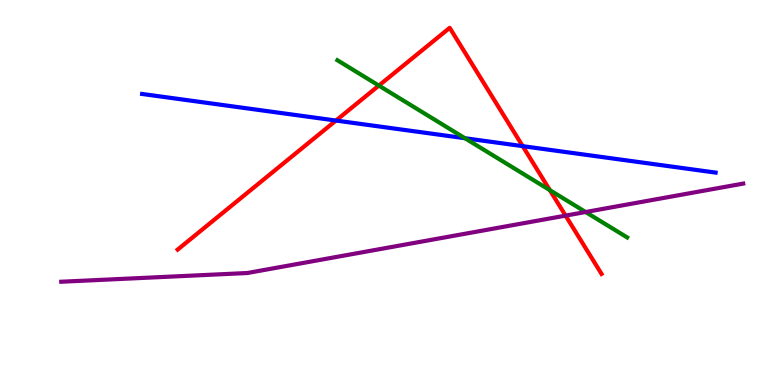[{'lines': ['blue', 'red'], 'intersections': [{'x': 4.34, 'y': 6.87}, {'x': 6.74, 'y': 6.2}]}, {'lines': ['green', 'red'], 'intersections': [{'x': 4.89, 'y': 7.78}, {'x': 7.09, 'y': 5.06}]}, {'lines': ['purple', 'red'], 'intersections': [{'x': 7.3, 'y': 4.4}]}, {'lines': ['blue', 'green'], 'intersections': [{'x': 6.0, 'y': 6.41}]}, {'lines': ['blue', 'purple'], 'intersections': []}, {'lines': ['green', 'purple'], 'intersections': [{'x': 7.56, 'y': 4.49}]}]